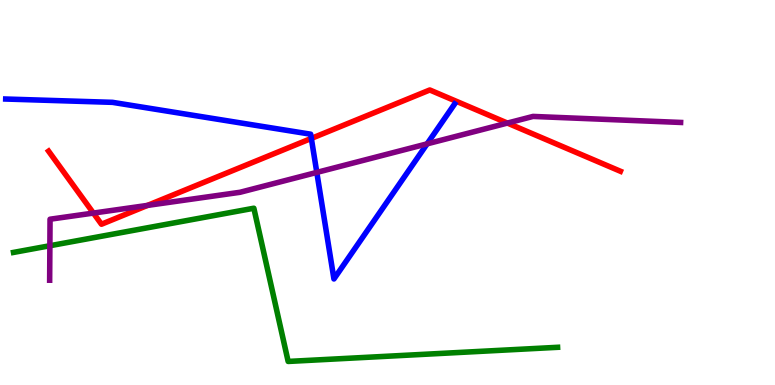[{'lines': ['blue', 'red'], 'intersections': [{'x': 4.02, 'y': 6.4}]}, {'lines': ['green', 'red'], 'intersections': []}, {'lines': ['purple', 'red'], 'intersections': [{'x': 1.21, 'y': 4.47}, {'x': 1.9, 'y': 4.66}, {'x': 6.55, 'y': 6.8}]}, {'lines': ['blue', 'green'], 'intersections': []}, {'lines': ['blue', 'purple'], 'intersections': [{'x': 4.09, 'y': 5.52}, {'x': 5.51, 'y': 6.26}]}, {'lines': ['green', 'purple'], 'intersections': [{'x': 0.644, 'y': 3.62}]}]